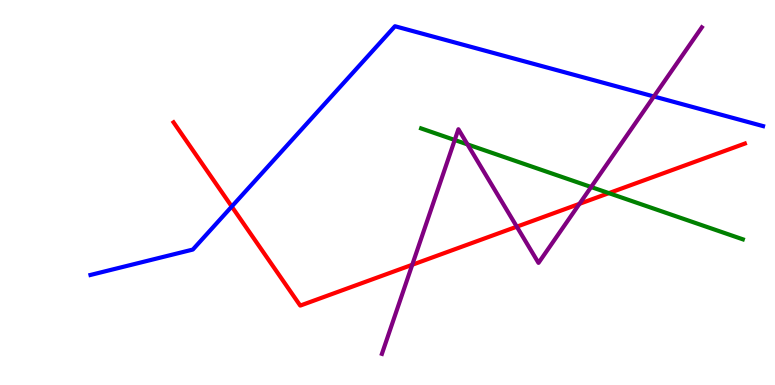[{'lines': ['blue', 'red'], 'intersections': [{'x': 2.99, 'y': 4.64}]}, {'lines': ['green', 'red'], 'intersections': [{'x': 7.86, 'y': 4.98}]}, {'lines': ['purple', 'red'], 'intersections': [{'x': 5.32, 'y': 3.12}, {'x': 6.67, 'y': 4.11}, {'x': 7.48, 'y': 4.71}]}, {'lines': ['blue', 'green'], 'intersections': []}, {'lines': ['blue', 'purple'], 'intersections': [{'x': 8.44, 'y': 7.49}]}, {'lines': ['green', 'purple'], 'intersections': [{'x': 5.87, 'y': 6.36}, {'x': 6.03, 'y': 6.25}, {'x': 7.63, 'y': 5.14}]}]